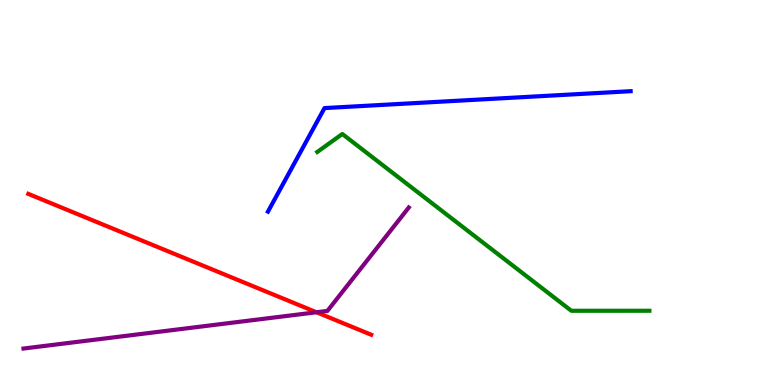[{'lines': ['blue', 'red'], 'intersections': []}, {'lines': ['green', 'red'], 'intersections': []}, {'lines': ['purple', 'red'], 'intersections': [{'x': 4.08, 'y': 1.89}]}, {'lines': ['blue', 'green'], 'intersections': []}, {'lines': ['blue', 'purple'], 'intersections': []}, {'lines': ['green', 'purple'], 'intersections': []}]